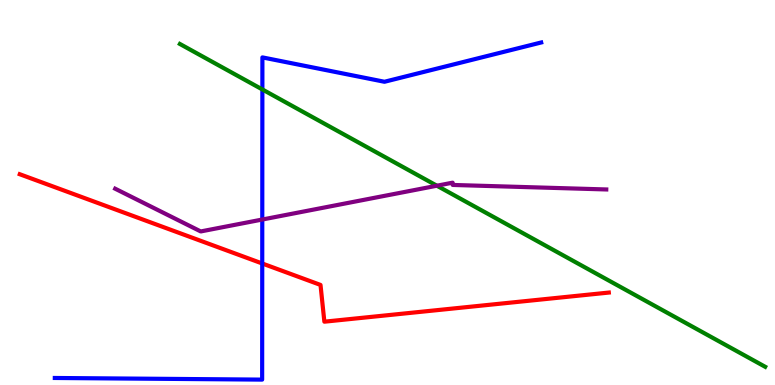[{'lines': ['blue', 'red'], 'intersections': [{'x': 3.38, 'y': 3.16}]}, {'lines': ['green', 'red'], 'intersections': []}, {'lines': ['purple', 'red'], 'intersections': []}, {'lines': ['blue', 'green'], 'intersections': [{'x': 3.39, 'y': 7.68}]}, {'lines': ['blue', 'purple'], 'intersections': [{'x': 3.38, 'y': 4.3}]}, {'lines': ['green', 'purple'], 'intersections': [{'x': 5.64, 'y': 5.18}]}]